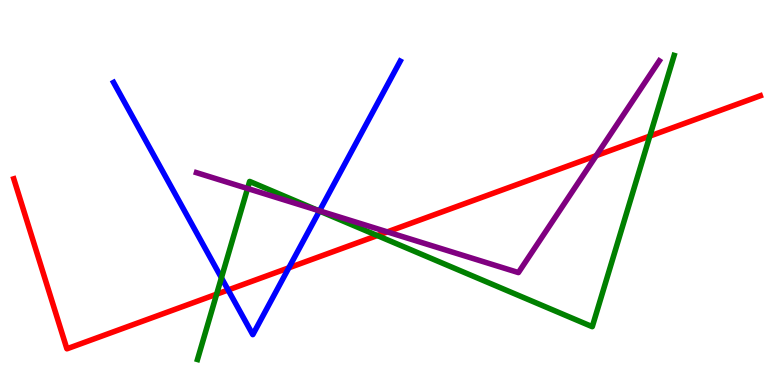[{'lines': ['blue', 'red'], 'intersections': [{'x': 2.94, 'y': 2.47}, {'x': 3.73, 'y': 3.04}]}, {'lines': ['green', 'red'], 'intersections': [{'x': 2.8, 'y': 2.36}, {'x': 4.87, 'y': 3.88}, {'x': 8.38, 'y': 6.47}]}, {'lines': ['purple', 'red'], 'intersections': [{'x': 5.0, 'y': 3.98}, {'x': 7.69, 'y': 5.96}]}, {'lines': ['blue', 'green'], 'intersections': [{'x': 2.86, 'y': 2.78}, {'x': 4.12, 'y': 4.52}]}, {'lines': ['blue', 'purple'], 'intersections': [{'x': 4.12, 'y': 4.52}]}, {'lines': ['green', 'purple'], 'intersections': [{'x': 3.19, 'y': 5.1}, {'x': 4.1, 'y': 4.54}]}]